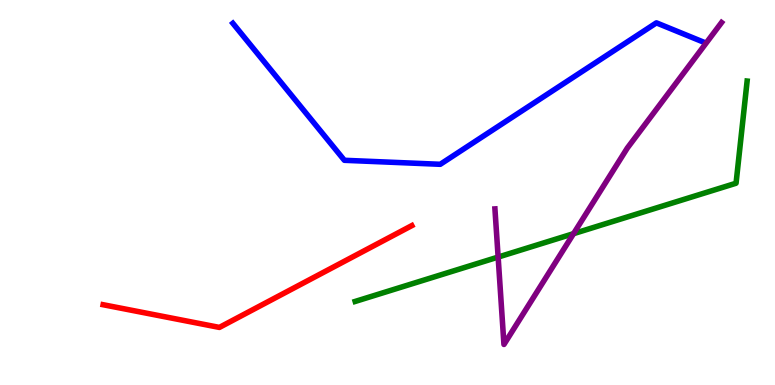[{'lines': ['blue', 'red'], 'intersections': []}, {'lines': ['green', 'red'], 'intersections': []}, {'lines': ['purple', 'red'], 'intersections': []}, {'lines': ['blue', 'green'], 'intersections': []}, {'lines': ['blue', 'purple'], 'intersections': []}, {'lines': ['green', 'purple'], 'intersections': [{'x': 6.43, 'y': 3.32}, {'x': 7.4, 'y': 3.93}]}]